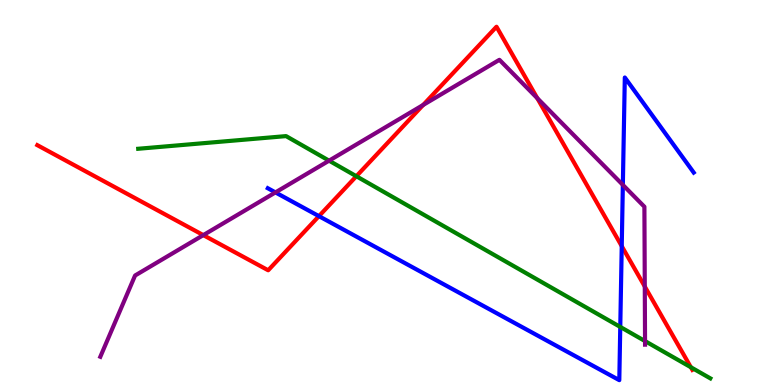[{'lines': ['blue', 'red'], 'intersections': [{'x': 4.12, 'y': 4.39}, {'x': 8.02, 'y': 3.61}]}, {'lines': ['green', 'red'], 'intersections': [{'x': 4.6, 'y': 5.42}, {'x': 8.91, 'y': 0.461}]}, {'lines': ['purple', 'red'], 'intersections': [{'x': 2.62, 'y': 3.89}, {'x': 5.46, 'y': 7.27}, {'x': 6.93, 'y': 7.45}, {'x': 8.32, 'y': 2.56}]}, {'lines': ['blue', 'green'], 'intersections': [{'x': 8.0, 'y': 1.51}]}, {'lines': ['blue', 'purple'], 'intersections': [{'x': 3.55, 'y': 5.0}, {'x': 8.04, 'y': 5.2}]}, {'lines': ['green', 'purple'], 'intersections': [{'x': 4.25, 'y': 5.83}, {'x': 8.32, 'y': 1.14}]}]